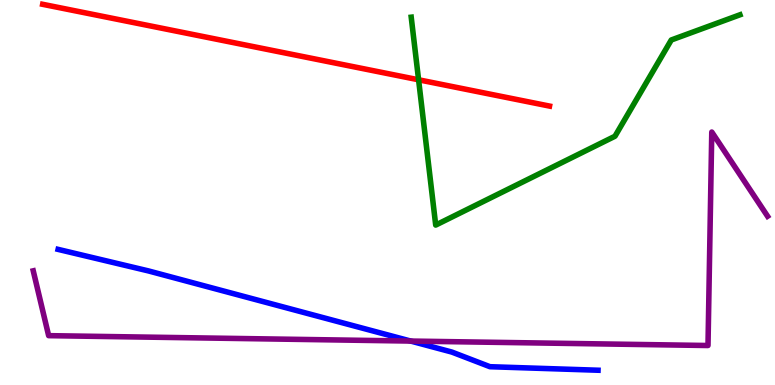[{'lines': ['blue', 'red'], 'intersections': []}, {'lines': ['green', 'red'], 'intersections': [{'x': 5.4, 'y': 7.93}]}, {'lines': ['purple', 'red'], 'intersections': []}, {'lines': ['blue', 'green'], 'intersections': []}, {'lines': ['blue', 'purple'], 'intersections': [{'x': 5.3, 'y': 1.14}]}, {'lines': ['green', 'purple'], 'intersections': []}]